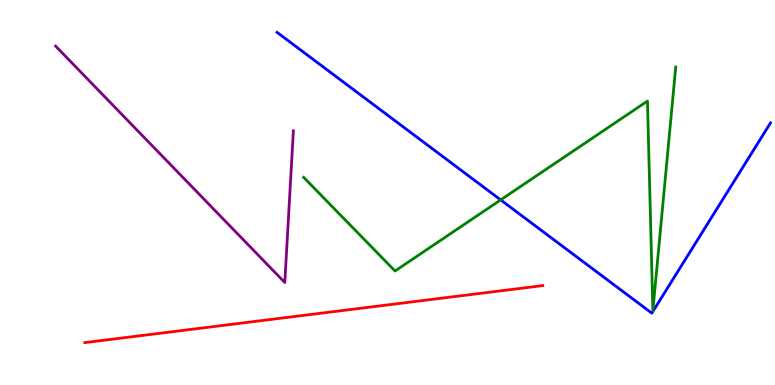[{'lines': ['blue', 'red'], 'intersections': []}, {'lines': ['green', 'red'], 'intersections': []}, {'lines': ['purple', 'red'], 'intersections': []}, {'lines': ['blue', 'green'], 'intersections': [{'x': 6.46, 'y': 4.81}]}, {'lines': ['blue', 'purple'], 'intersections': []}, {'lines': ['green', 'purple'], 'intersections': []}]